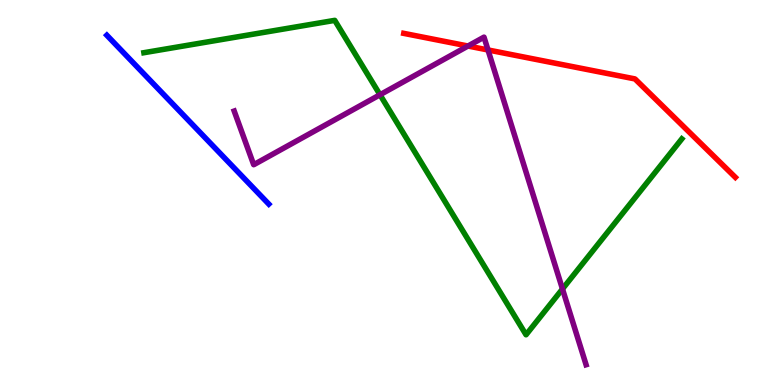[{'lines': ['blue', 'red'], 'intersections': []}, {'lines': ['green', 'red'], 'intersections': []}, {'lines': ['purple', 'red'], 'intersections': [{'x': 6.04, 'y': 8.8}, {'x': 6.3, 'y': 8.7}]}, {'lines': ['blue', 'green'], 'intersections': []}, {'lines': ['blue', 'purple'], 'intersections': []}, {'lines': ['green', 'purple'], 'intersections': [{'x': 4.9, 'y': 7.54}, {'x': 7.26, 'y': 2.49}]}]